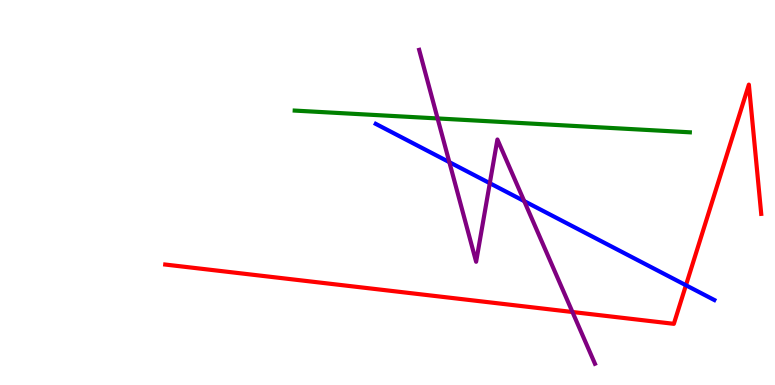[{'lines': ['blue', 'red'], 'intersections': [{'x': 8.85, 'y': 2.59}]}, {'lines': ['green', 'red'], 'intersections': []}, {'lines': ['purple', 'red'], 'intersections': [{'x': 7.39, 'y': 1.9}]}, {'lines': ['blue', 'green'], 'intersections': []}, {'lines': ['blue', 'purple'], 'intersections': [{'x': 5.8, 'y': 5.79}, {'x': 6.32, 'y': 5.24}, {'x': 6.76, 'y': 4.78}]}, {'lines': ['green', 'purple'], 'intersections': [{'x': 5.65, 'y': 6.92}]}]